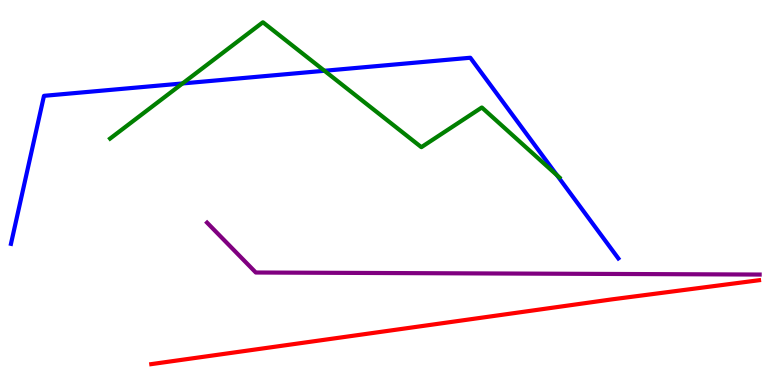[{'lines': ['blue', 'red'], 'intersections': []}, {'lines': ['green', 'red'], 'intersections': []}, {'lines': ['purple', 'red'], 'intersections': []}, {'lines': ['blue', 'green'], 'intersections': [{'x': 2.35, 'y': 7.83}, {'x': 4.19, 'y': 8.16}, {'x': 7.19, 'y': 5.45}]}, {'lines': ['blue', 'purple'], 'intersections': []}, {'lines': ['green', 'purple'], 'intersections': []}]